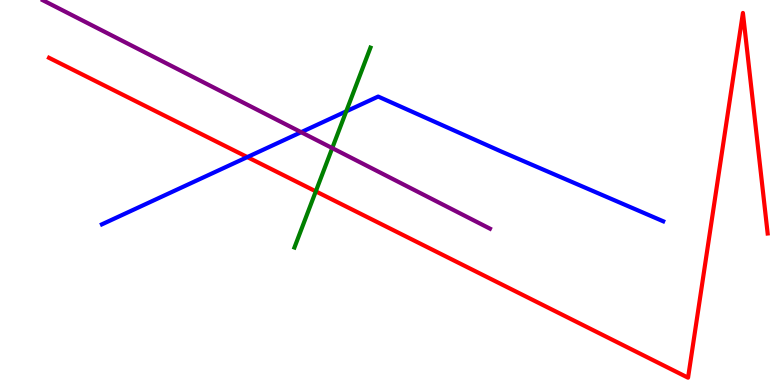[{'lines': ['blue', 'red'], 'intersections': [{'x': 3.19, 'y': 5.92}]}, {'lines': ['green', 'red'], 'intersections': [{'x': 4.07, 'y': 5.03}]}, {'lines': ['purple', 'red'], 'intersections': []}, {'lines': ['blue', 'green'], 'intersections': [{'x': 4.47, 'y': 7.11}]}, {'lines': ['blue', 'purple'], 'intersections': [{'x': 3.89, 'y': 6.57}]}, {'lines': ['green', 'purple'], 'intersections': [{'x': 4.29, 'y': 6.15}]}]